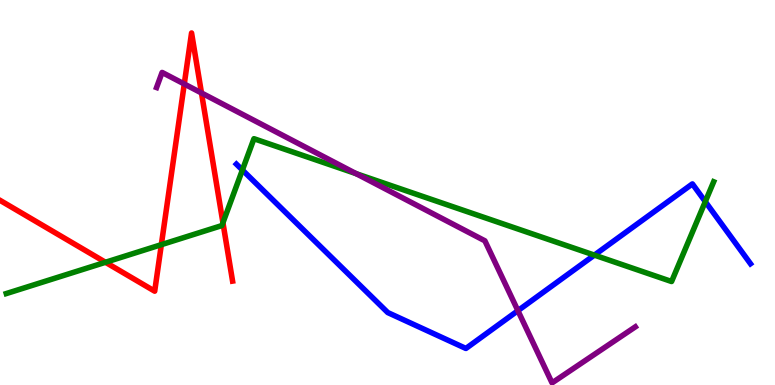[{'lines': ['blue', 'red'], 'intersections': []}, {'lines': ['green', 'red'], 'intersections': [{'x': 1.36, 'y': 3.19}, {'x': 2.08, 'y': 3.65}, {'x': 2.88, 'y': 4.21}]}, {'lines': ['purple', 'red'], 'intersections': [{'x': 2.38, 'y': 7.82}, {'x': 2.6, 'y': 7.59}]}, {'lines': ['blue', 'green'], 'intersections': [{'x': 3.13, 'y': 5.58}, {'x': 7.67, 'y': 3.37}, {'x': 9.1, 'y': 4.76}]}, {'lines': ['blue', 'purple'], 'intersections': [{'x': 6.68, 'y': 1.93}]}, {'lines': ['green', 'purple'], 'intersections': [{'x': 4.6, 'y': 5.49}]}]